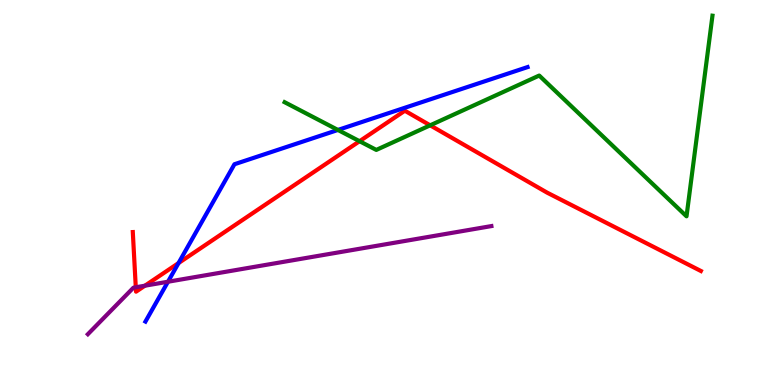[{'lines': ['blue', 'red'], 'intersections': [{'x': 2.3, 'y': 3.17}]}, {'lines': ['green', 'red'], 'intersections': [{'x': 4.64, 'y': 6.33}, {'x': 5.55, 'y': 6.74}]}, {'lines': ['purple', 'red'], 'intersections': [{'x': 1.75, 'y': 2.54}, {'x': 1.87, 'y': 2.58}]}, {'lines': ['blue', 'green'], 'intersections': [{'x': 4.36, 'y': 6.62}]}, {'lines': ['blue', 'purple'], 'intersections': [{'x': 2.17, 'y': 2.68}]}, {'lines': ['green', 'purple'], 'intersections': []}]